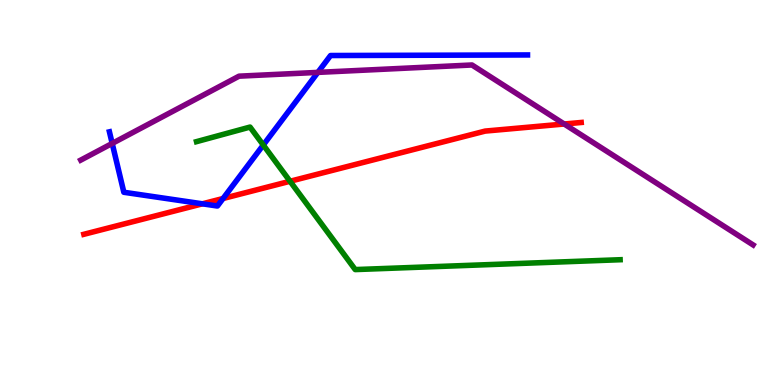[{'lines': ['blue', 'red'], 'intersections': [{'x': 2.61, 'y': 4.71}, {'x': 2.88, 'y': 4.84}]}, {'lines': ['green', 'red'], 'intersections': [{'x': 3.74, 'y': 5.29}]}, {'lines': ['purple', 'red'], 'intersections': [{'x': 7.28, 'y': 6.78}]}, {'lines': ['blue', 'green'], 'intersections': [{'x': 3.4, 'y': 6.23}]}, {'lines': ['blue', 'purple'], 'intersections': [{'x': 1.45, 'y': 6.27}, {'x': 4.1, 'y': 8.12}]}, {'lines': ['green', 'purple'], 'intersections': []}]